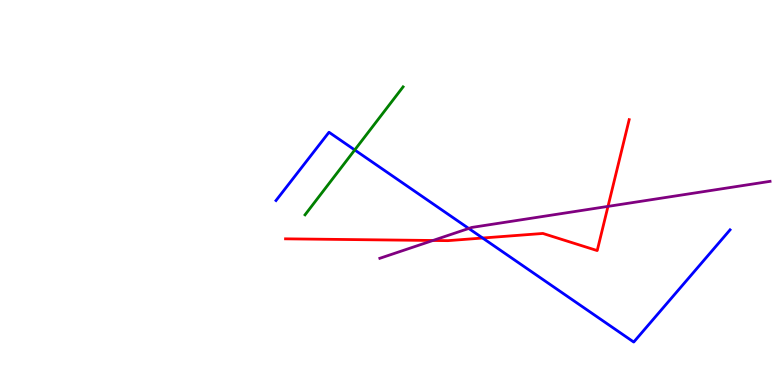[{'lines': ['blue', 'red'], 'intersections': [{'x': 6.23, 'y': 3.82}]}, {'lines': ['green', 'red'], 'intersections': []}, {'lines': ['purple', 'red'], 'intersections': [{'x': 5.59, 'y': 3.75}, {'x': 7.85, 'y': 4.64}]}, {'lines': ['blue', 'green'], 'intersections': [{'x': 4.58, 'y': 6.1}]}, {'lines': ['blue', 'purple'], 'intersections': [{'x': 6.05, 'y': 4.07}]}, {'lines': ['green', 'purple'], 'intersections': []}]